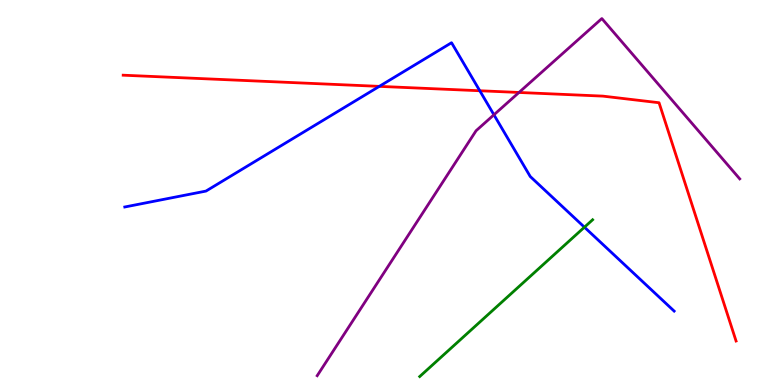[{'lines': ['blue', 'red'], 'intersections': [{'x': 4.89, 'y': 7.76}, {'x': 6.19, 'y': 7.64}]}, {'lines': ['green', 'red'], 'intersections': []}, {'lines': ['purple', 'red'], 'intersections': [{'x': 6.7, 'y': 7.6}]}, {'lines': ['blue', 'green'], 'intersections': [{'x': 7.54, 'y': 4.1}]}, {'lines': ['blue', 'purple'], 'intersections': [{'x': 6.37, 'y': 7.02}]}, {'lines': ['green', 'purple'], 'intersections': []}]